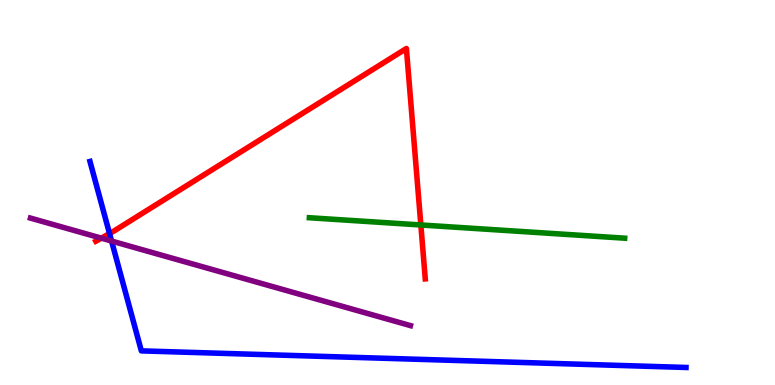[{'lines': ['blue', 'red'], 'intersections': [{'x': 1.41, 'y': 3.93}]}, {'lines': ['green', 'red'], 'intersections': [{'x': 5.43, 'y': 4.16}]}, {'lines': ['purple', 'red'], 'intersections': [{'x': 1.31, 'y': 3.81}]}, {'lines': ['blue', 'green'], 'intersections': []}, {'lines': ['blue', 'purple'], 'intersections': [{'x': 1.44, 'y': 3.74}]}, {'lines': ['green', 'purple'], 'intersections': []}]